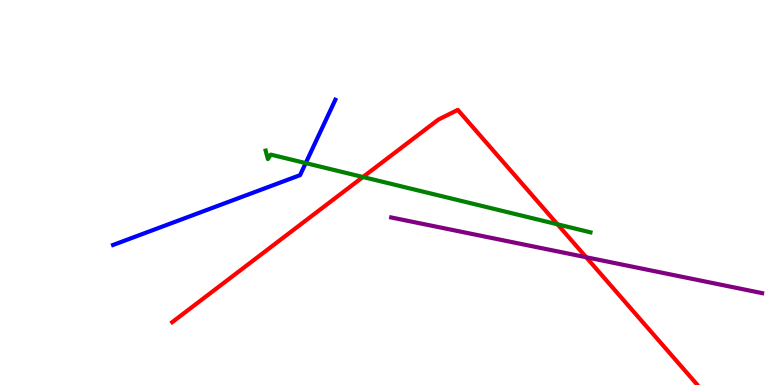[{'lines': ['blue', 'red'], 'intersections': []}, {'lines': ['green', 'red'], 'intersections': [{'x': 4.68, 'y': 5.4}, {'x': 7.19, 'y': 4.17}]}, {'lines': ['purple', 'red'], 'intersections': [{'x': 7.56, 'y': 3.32}]}, {'lines': ['blue', 'green'], 'intersections': [{'x': 3.94, 'y': 5.76}]}, {'lines': ['blue', 'purple'], 'intersections': []}, {'lines': ['green', 'purple'], 'intersections': []}]